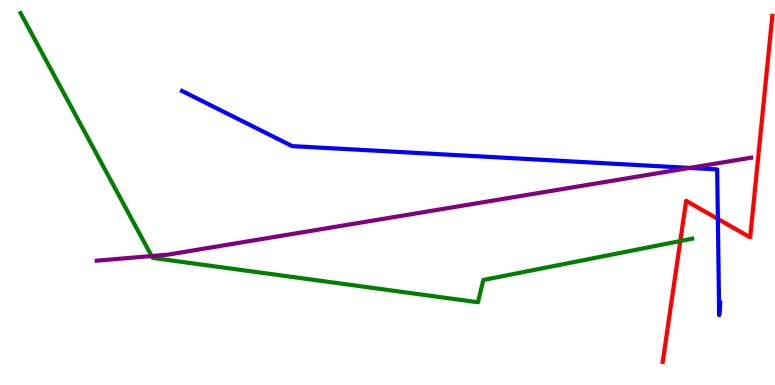[{'lines': ['blue', 'red'], 'intersections': [{'x': 9.26, 'y': 4.31}]}, {'lines': ['green', 'red'], 'intersections': [{'x': 8.78, 'y': 3.74}]}, {'lines': ['purple', 'red'], 'intersections': []}, {'lines': ['blue', 'green'], 'intersections': []}, {'lines': ['blue', 'purple'], 'intersections': [{'x': 8.9, 'y': 5.64}]}, {'lines': ['green', 'purple'], 'intersections': [{'x': 1.96, 'y': 3.35}]}]